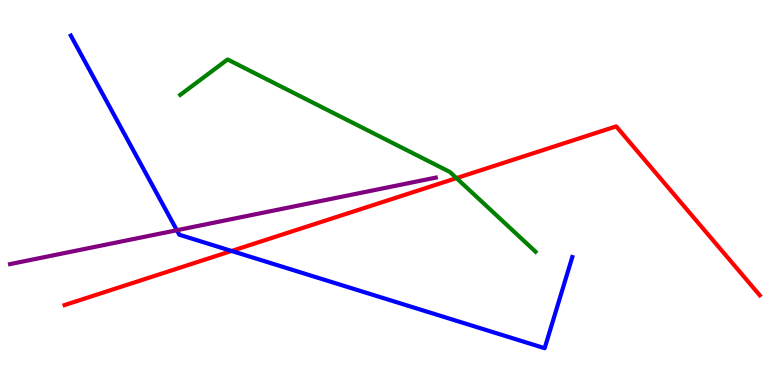[{'lines': ['blue', 'red'], 'intersections': [{'x': 2.99, 'y': 3.48}]}, {'lines': ['green', 'red'], 'intersections': [{'x': 5.89, 'y': 5.37}]}, {'lines': ['purple', 'red'], 'intersections': []}, {'lines': ['blue', 'green'], 'intersections': []}, {'lines': ['blue', 'purple'], 'intersections': [{'x': 2.28, 'y': 4.02}]}, {'lines': ['green', 'purple'], 'intersections': []}]